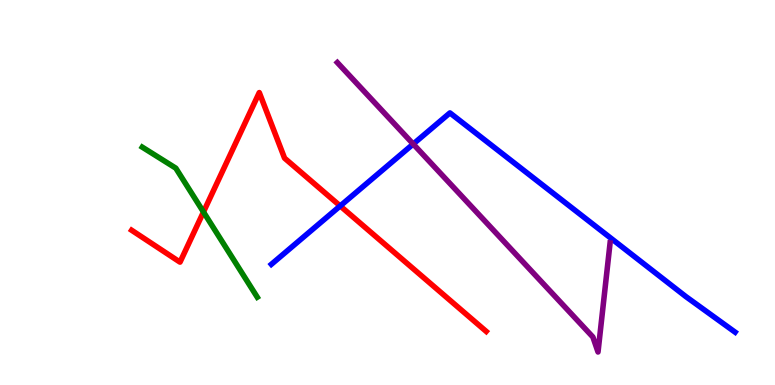[{'lines': ['blue', 'red'], 'intersections': [{'x': 4.39, 'y': 4.65}]}, {'lines': ['green', 'red'], 'intersections': [{'x': 2.63, 'y': 4.49}]}, {'lines': ['purple', 'red'], 'intersections': []}, {'lines': ['blue', 'green'], 'intersections': []}, {'lines': ['blue', 'purple'], 'intersections': [{'x': 5.33, 'y': 6.26}]}, {'lines': ['green', 'purple'], 'intersections': []}]